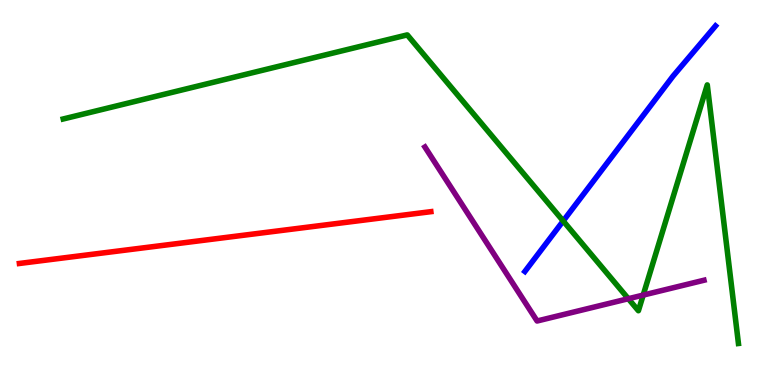[{'lines': ['blue', 'red'], 'intersections': []}, {'lines': ['green', 'red'], 'intersections': []}, {'lines': ['purple', 'red'], 'intersections': []}, {'lines': ['blue', 'green'], 'intersections': [{'x': 7.27, 'y': 4.26}]}, {'lines': ['blue', 'purple'], 'intersections': []}, {'lines': ['green', 'purple'], 'intersections': [{'x': 8.11, 'y': 2.24}, {'x': 8.3, 'y': 2.34}]}]